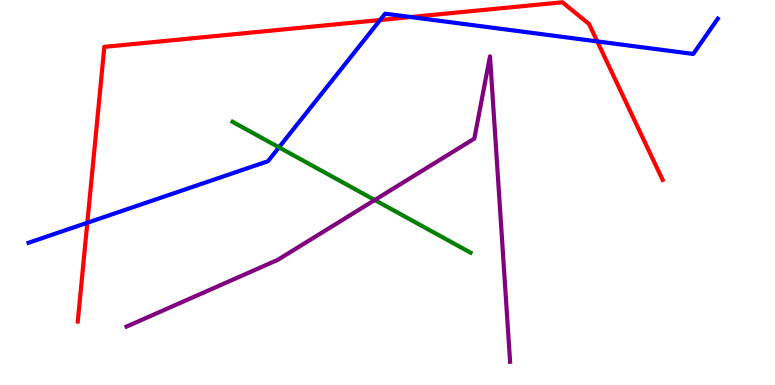[{'lines': ['blue', 'red'], 'intersections': [{'x': 1.13, 'y': 4.21}, {'x': 4.9, 'y': 9.48}, {'x': 5.3, 'y': 9.56}, {'x': 7.71, 'y': 8.92}]}, {'lines': ['green', 'red'], 'intersections': []}, {'lines': ['purple', 'red'], 'intersections': []}, {'lines': ['blue', 'green'], 'intersections': [{'x': 3.6, 'y': 6.17}]}, {'lines': ['blue', 'purple'], 'intersections': []}, {'lines': ['green', 'purple'], 'intersections': [{'x': 4.84, 'y': 4.8}]}]